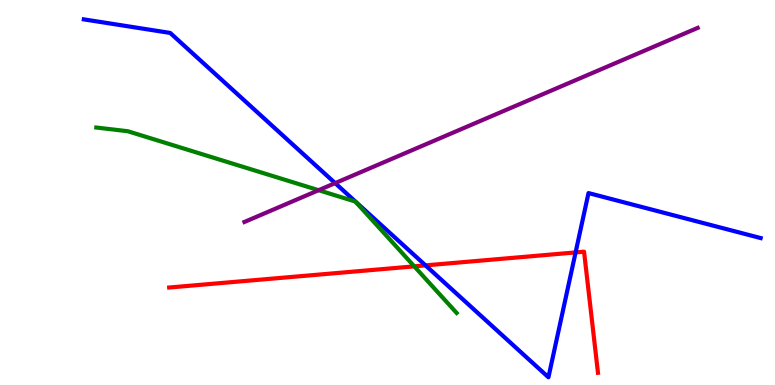[{'lines': ['blue', 'red'], 'intersections': [{'x': 5.49, 'y': 3.11}, {'x': 7.43, 'y': 3.44}]}, {'lines': ['green', 'red'], 'intersections': [{'x': 5.35, 'y': 3.08}]}, {'lines': ['purple', 'red'], 'intersections': []}, {'lines': ['blue', 'green'], 'intersections': []}, {'lines': ['blue', 'purple'], 'intersections': [{'x': 4.32, 'y': 5.24}]}, {'lines': ['green', 'purple'], 'intersections': [{'x': 4.11, 'y': 5.06}]}]